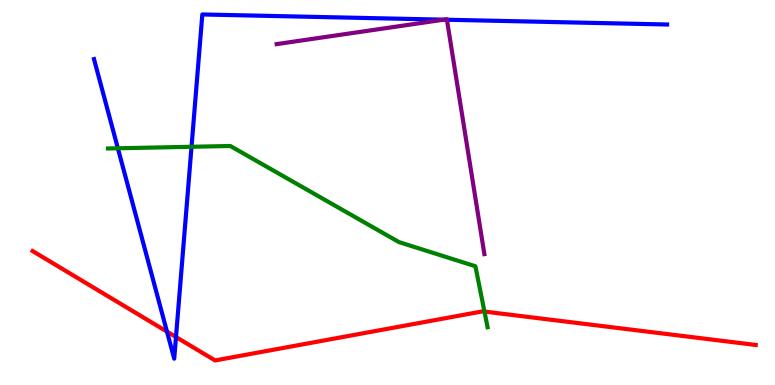[{'lines': ['blue', 'red'], 'intersections': [{'x': 2.15, 'y': 1.39}, {'x': 2.27, 'y': 1.25}]}, {'lines': ['green', 'red'], 'intersections': [{'x': 6.25, 'y': 1.91}]}, {'lines': ['purple', 'red'], 'intersections': []}, {'lines': ['blue', 'green'], 'intersections': [{'x': 1.52, 'y': 6.15}, {'x': 2.47, 'y': 6.19}]}, {'lines': ['blue', 'purple'], 'intersections': [{'x': 5.73, 'y': 9.49}, {'x': 5.77, 'y': 9.49}]}, {'lines': ['green', 'purple'], 'intersections': []}]